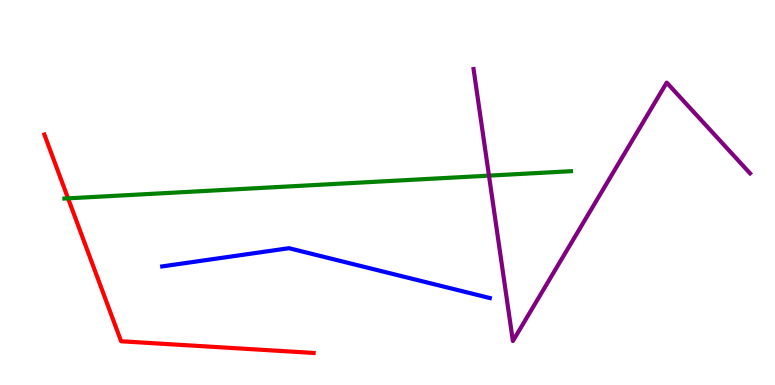[{'lines': ['blue', 'red'], 'intersections': []}, {'lines': ['green', 'red'], 'intersections': [{'x': 0.878, 'y': 4.85}]}, {'lines': ['purple', 'red'], 'intersections': []}, {'lines': ['blue', 'green'], 'intersections': []}, {'lines': ['blue', 'purple'], 'intersections': []}, {'lines': ['green', 'purple'], 'intersections': [{'x': 6.31, 'y': 5.44}]}]